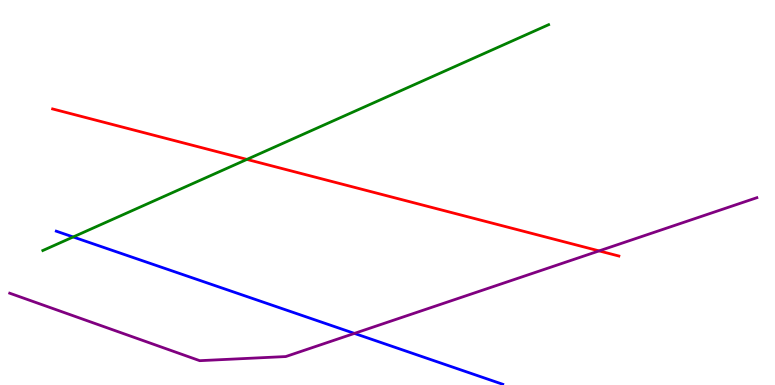[{'lines': ['blue', 'red'], 'intersections': []}, {'lines': ['green', 'red'], 'intersections': [{'x': 3.19, 'y': 5.86}]}, {'lines': ['purple', 'red'], 'intersections': [{'x': 7.73, 'y': 3.48}]}, {'lines': ['blue', 'green'], 'intersections': [{'x': 0.944, 'y': 3.85}]}, {'lines': ['blue', 'purple'], 'intersections': [{'x': 4.57, 'y': 1.34}]}, {'lines': ['green', 'purple'], 'intersections': []}]